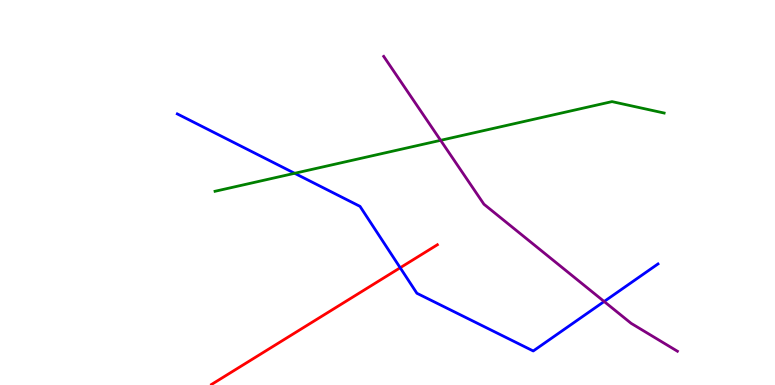[{'lines': ['blue', 'red'], 'intersections': [{'x': 5.16, 'y': 3.05}]}, {'lines': ['green', 'red'], 'intersections': []}, {'lines': ['purple', 'red'], 'intersections': []}, {'lines': ['blue', 'green'], 'intersections': [{'x': 3.8, 'y': 5.5}]}, {'lines': ['blue', 'purple'], 'intersections': [{'x': 7.8, 'y': 2.17}]}, {'lines': ['green', 'purple'], 'intersections': [{'x': 5.69, 'y': 6.36}]}]